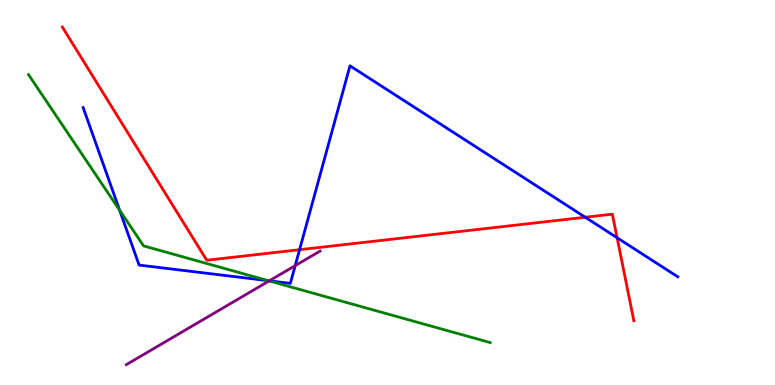[{'lines': ['blue', 'red'], 'intersections': [{'x': 3.87, 'y': 3.51}, {'x': 7.55, 'y': 4.36}, {'x': 7.96, 'y': 3.82}]}, {'lines': ['green', 'red'], 'intersections': []}, {'lines': ['purple', 'red'], 'intersections': []}, {'lines': ['blue', 'green'], 'intersections': [{'x': 1.54, 'y': 4.54}, {'x': 3.46, 'y': 2.71}]}, {'lines': ['blue', 'purple'], 'intersections': [{'x': 3.47, 'y': 2.71}, {'x': 3.81, 'y': 3.1}]}, {'lines': ['green', 'purple'], 'intersections': [{'x': 3.47, 'y': 2.7}]}]